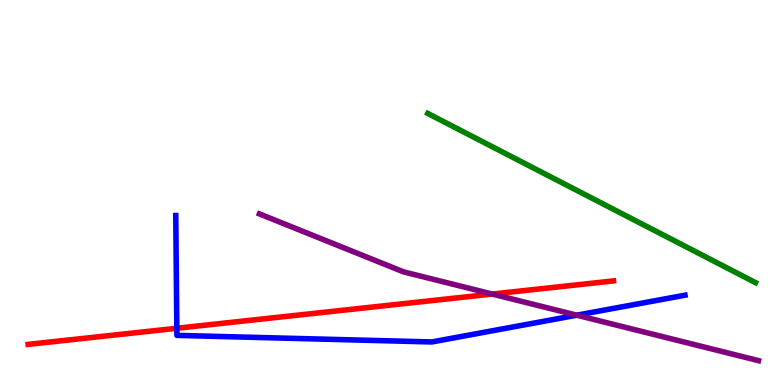[{'lines': ['blue', 'red'], 'intersections': [{'x': 2.28, 'y': 1.47}]}, {'lines': ['green', 'red'], 'intersections': []}, {'lines': ['purple', 'red'], 'intersections': [{'x': 6.35, 'y': 2.36}]}, {'lines': ['blue', 'green'], 'intersections': []}, {'lines': ['blue', 'purple'], 'intersections': [{'x': 7.44, 'y': 1.81}]}, {'lines': ['green', 'purple'], 'intersections': []}]